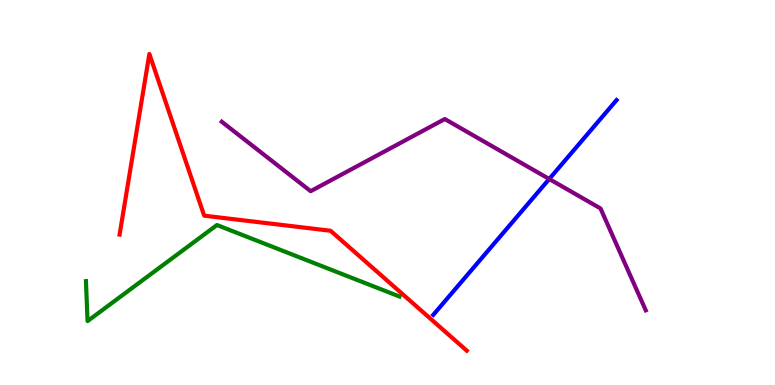[{'lines': ['blue', 'red'], 'intersections': []}, {'lines': ['green', 'red'], 'intersections': []}, {'lines': ['purple', 'red'], 'intersections': []}, {'lines': ['blue', 'green'], 'intersections': []}, {'lines': ['blue', 'purple'], 'intersections': [{'x': 7.09, 'y': 5.35}]}, {'lines': ['green', 'purple'], 'intersections': []}]